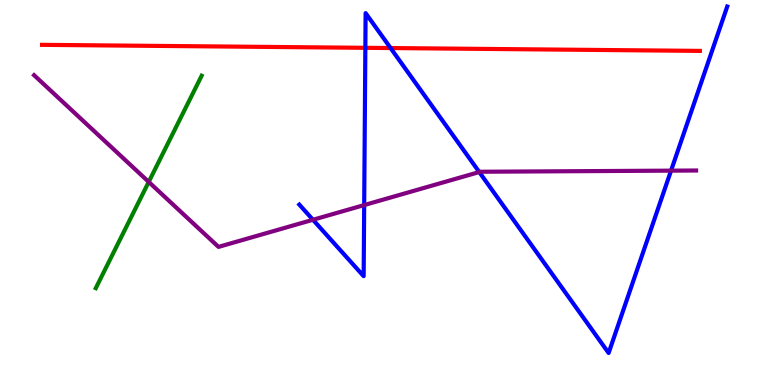[{'lines': ['blue', 'red'], 'intersections': [{'x': 4.71, 'y': 8.76}, {'x': 5.04, 'y': 8.75}]}, {'lines': ['green', 'red'], 'intersections': []}, {'lines': ['purple', 'red'], 'intersections': []}, {'lines': ['blue', 'green'], 'intersections': []}, {'lines': ['blue', 'purple'], 'intersections': [{'x': 4.04, 'y': 4.29}, {'x': 4.7, 'y': 4.67}, {'x': 6.18, 'y': 5.53}, {'x': 8.66, 'y': 5.57}]}, {'lines': ['green', 'purple'], 'intersections': [{'x': 1.92, 'y': 5.27}]}]